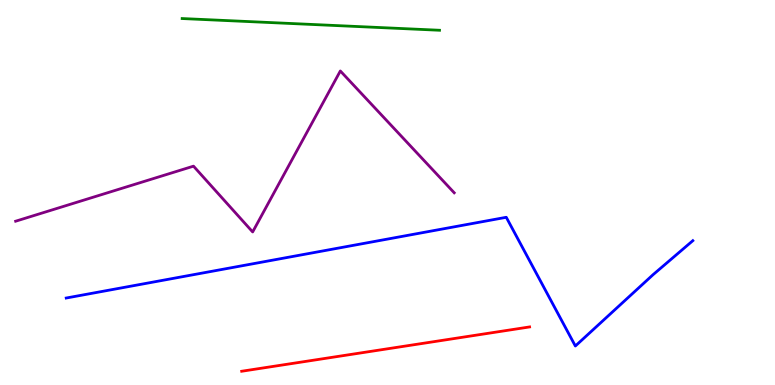[{'lines': ['blue', 'red'], 'intersections': []}, {'lines': ['green', 'red'], 'intersections': []}, {'lines': ['purple', 'red'], 'intersections': []}, {'lines': ['blue', 'green'], 'intersections': []}, {'lines': ['blue', 'purple'], 'intersections': []}, {'lines': ['green', 'purple'], 'intersections': []}]